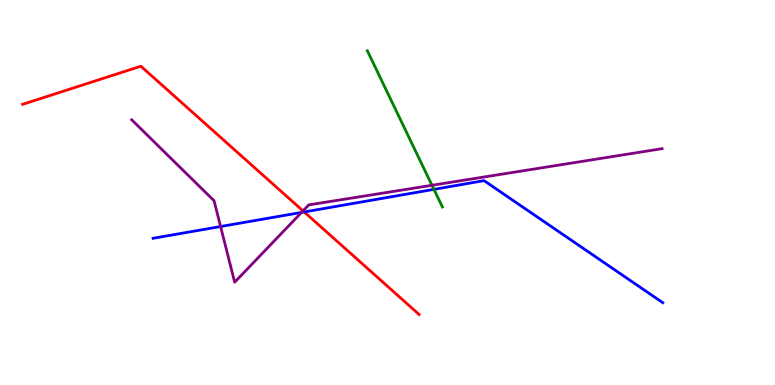[{'lines': ['blue', 'red'], 'intersections': [{'x': 3.93, 'y': 4.49}]}, {'lines': ['green', 'red'], 'intersections': []}, {'lines': ['purple', 'red'], 'intersections': [{'x': 3.91, 'y': 4.52}]}, {'lines': ['blue', 'green'], 'intersections': [{'x': 5.6, 'y': 5.08}]}, {'lines': ['blue', 'purple'], 'intersections': [{'x': 2.85, 'y': 4.12}, {'x': 3.89, 'y': 4.48}]}, {'lines': ['green', 'purple'], 'intersections': [{'x': 5.57, 'y': 5.19}]}]